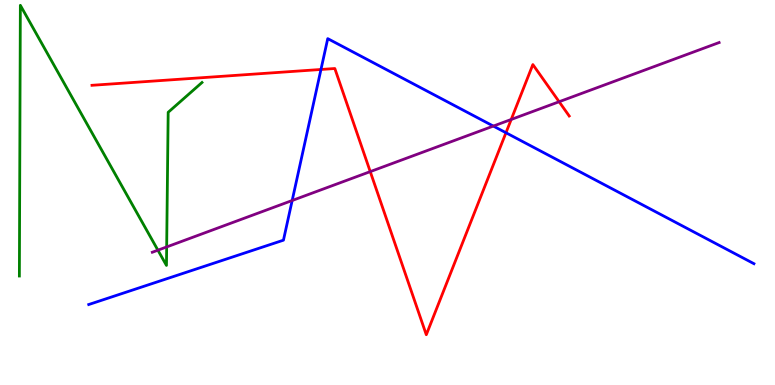[{'lines': ['blue', 'red'], 'intersections': [{'x': 4.14, 'y': 8.2}, {'x': 6.53, 'y': 6.55}]}, {'lines': ['green', 'red'], 'intersections': []}, {'lines': ['purple', 'red'], 'intersections': [{'x': 4.78, 'y': 5.54}, {'x': 6.6, 'y': 6.9}, {'x': 7.21, 'y': 7.36}]}, {'lines': ['blue', 'green'], 'intersections': []}, {'lines': ['blue', 'purple'], 'intersections': [{'x': 3.77, 'y': 4.79}, {'x': 6.37, 'y': 6.73}]}, {'lines': ['green', 'purple'], 'intersections': [{'x': 2.04, 'y': 3.5}, {'x': 2.15, 'y': 3.59}]}]